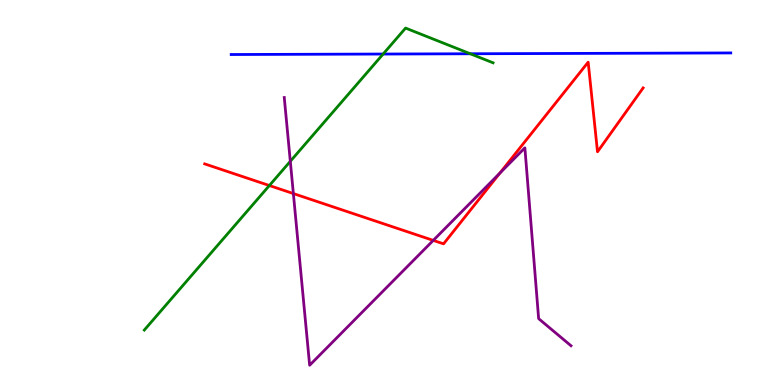[{'lines': ['blue', 'red'], 'intersections': []}, {'lines': ['green', 'red'], 'intersections': [{'x': 3.48, 'y': 5.18}]}, {'lines': ['purple', 'red'], 'intersections': [{'x': 3.79, 'y': 4.97}, {'x': 5.59, 'y': 3.76}, {'x': 6.45, 'y': 5.5}]}, {'lines': ['blue', 'green'], 'intersections': [{'x': 4.94, 'y': 8.6}, {'x': 6.07, 'y': 8.6}]}, {'lines': ['blue', 'purple'], 'intersections': []}, {'lines': ['green', 'purple'], 'intersections': [{'x': 3.75, 'y': 5.81}]}]